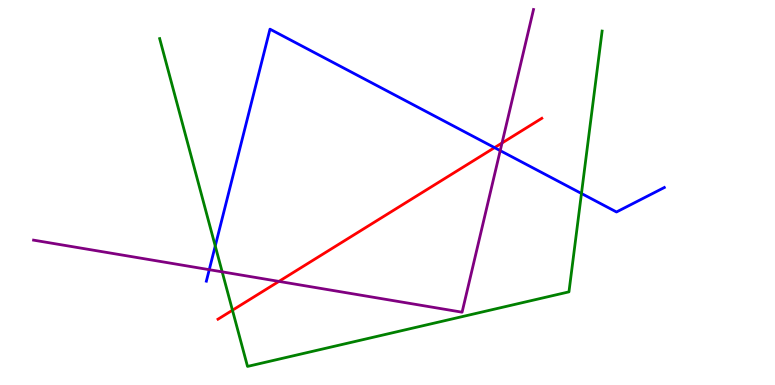[{'lines': ['blue', 'red'], 'intersections': [{'x': 6.38, 'y': 6.17}]}, {'lines': ['green', 'red'], 'intersections': [{'x': 3.0, 'y': 1.94}]}, {'lines': ['purple', 'red'], 'intersections': [{'x': 3.6, 'y': 2.69}, {'x': 6.48, 'y': 6.29}]}, {'lines': ['blue', 'green'], 'intersections': [{'x': 2.78, 'y': 3.61}, {'x': 7.5, 'y': 4.97}]}, {'lines': ['blue', 'purple'], 'intersections': [{'x': 2.7, 'y': 3.0}, {'x': 6.45, 'y': 6.09}]}, {'lines': ['green', 'purple'], 'intersections': [{'x': 2.87, 'y': 2.94}]}]